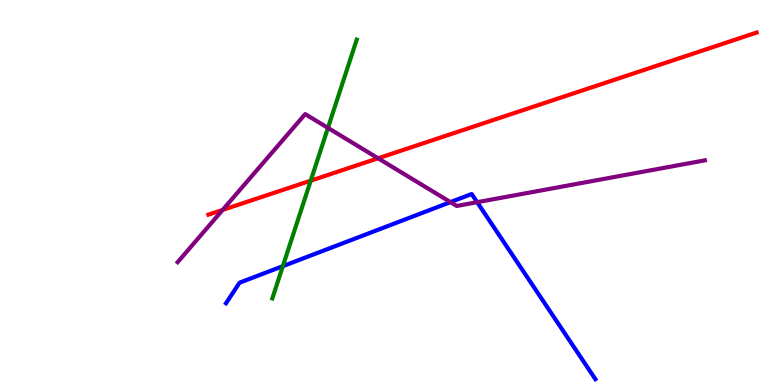[{'lines': ['blue', 'red'], 'intersections': []}, {'lines': ['green', 'red'], 'intersections': [{'x': 4.01, 'y': 5.31}]}, {'lines': ['purple', 'red'], 'intersections': [{'x': 2.87, 'y': 4.55}, {'x': 4.88, 'y': 5.89}]}, {'lines': ['blue', 'green'], 'intersections': [{'x': 3.65, 'y': 3.09}]}, {'lines': ['blue', 'purple'], 'intersections': [{'x': 5.81, 'y': 4.75}, {'x': 6.16, 'y': 4.75}]}, {'lines': ['green', 'purple'], 'intersections': [{'x': 4.23, 'y': 6.68}]}]